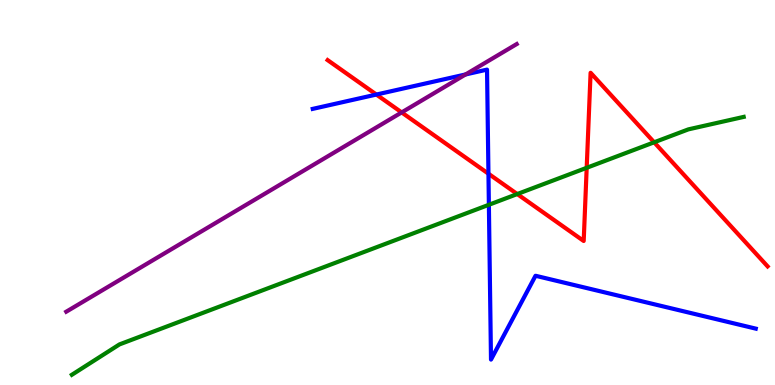[{'lines': ['blue', 'red'], 'intersections': [{'x': 4.86, 'y': 7.54}, {'x': 6.3, 'y': 5.49}]}, {'lines': ['green', 'red'], 'intersections': [{'x': 6.67, 'y': 4.96}, {'x': 7.57, 'y': 5.64}, {'x': 8.44, 'y': 6.3}]}, {'lines': ['purple', 'red'], 'intersections': [{'x': 5.18, 'y': 7.08}]}, {'lines': ['blue', 'green'], 'intersections': [{'x': 6.31, 'y': 4.68}]}, {'lines': ['blue', 'purple'], 'intersections': [{'x': 6.01, 'y': 8.07}]}, {'lines': ['green', 'purple'], 'intersections': []}]